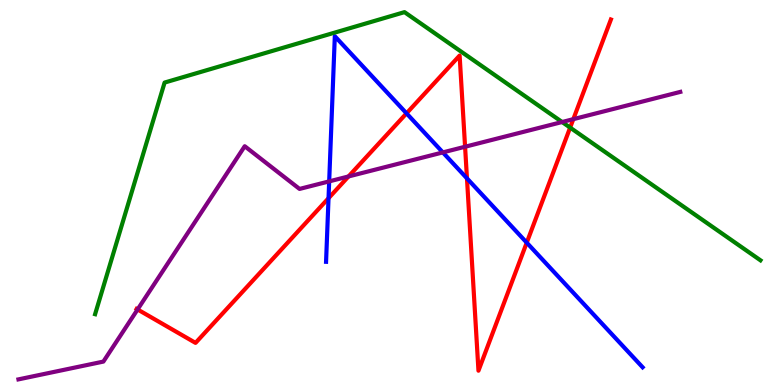[{'lines': ['blue', 'red'], 'intersections': [{'x': 4.24, 'y': 4.85}, {'x': 5.25, 'y': 7.06}, {'x': 6.03, 'y': 5.37}, {'x': 6.8, 'y': 3.7}]}, {'lines': ['green', 'red'], 'intersections': [{'x': 7.36, 'y': 6.69}]}, {'lines': ['purple', 'red'], 'intersections': [{'x': 1.78, 'y': 1.96}, {'x': 4.5, 'y': 5.42}, {'x': 6.0, 'y': 6.19}, {'x': 7.4, 'y': 6.9}]}, {'lines': ['blue', 'green'], 'intersections': []}, {'lines': ['blue', 'purple'], 'intersections': [{'x': 4.25, 'y': 5.29}, {'x': 5.71, 'y': 6.04}]}, {'lines': ['green', 'purple'], 'intersections': [{'x': 7.25, 'y': 6.83}]}]